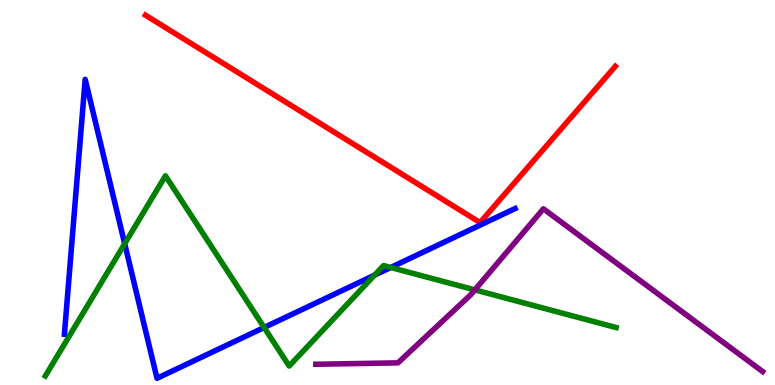[{'lines': ['blue', 'red'], 'intersections': []}, {'lines': ['green', 'red'], 'intersections': []}, {'lines': ['purple', 'red'], 'intersections': []}, {'lines': ['blue', 'green'], 'intersections': [{'x': 1.61, 'y': 3.67}, {'x': 3.41, 'y': 1.49}, {'x': 4.83, 'y': 2.85}, {'x': 5.04, 'y': 3.05}]}, {'lines': ['blue', 'purple'], 'intersections': []}, {'lines': ['green', 'purple'], 'intersections': [{'x': 6.13, 'y': 2.47}]}]